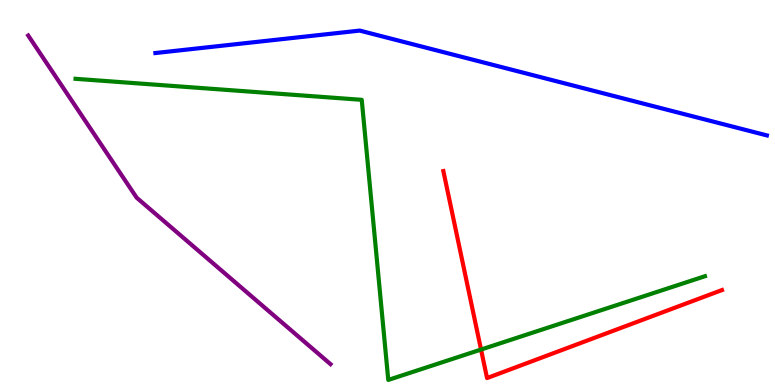[{'lines': ['blue', 'red'], 'intersections': []}, {'lines': ['green', 'red'], 'intersections': [{'x': 6.21, 'y': 0.921}]}, {'lines': ['purple', 'red'], 'intersections': []}, {'lines': ['blue', 'green'], 'intersections': []}, {'lines': ['blue', 'purple'], 'intersections': []}, {'lines': ['green', 'purple'], 'intersections': []}]